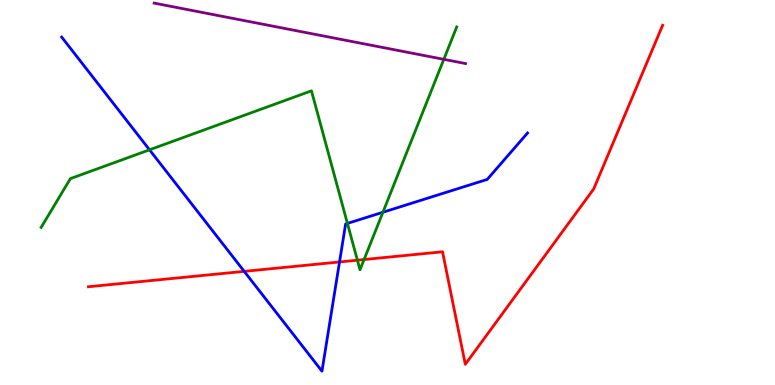[{'lines': ['blue', 'red'], 'intersections': [{'x': 3.15, 'y': 2.95}, {'x': 4.38, 'y': 3.2}]}, {'lines': ['green', 'red'], 'intersections': [{'x': 4.61, 'y': 3.24}, {'x': 4.7, 'y': 3.26}]}, {'lines': ['purple', 'red'], 'intersections': []}, {'lines': ['blue', 'green'], 'intersections': [{'x': 1.93, 'y': 6.11}, {'x': 4.48, 'y': 4.2}, {'x': 4.94, 'y': 4.49}]}, {'lines': ['blue', 'purple'], 'intersections': []}, {'lines': ['green', 'purple'], 'intersections': [{'x': 5.73, 'y': 8.46}]}]